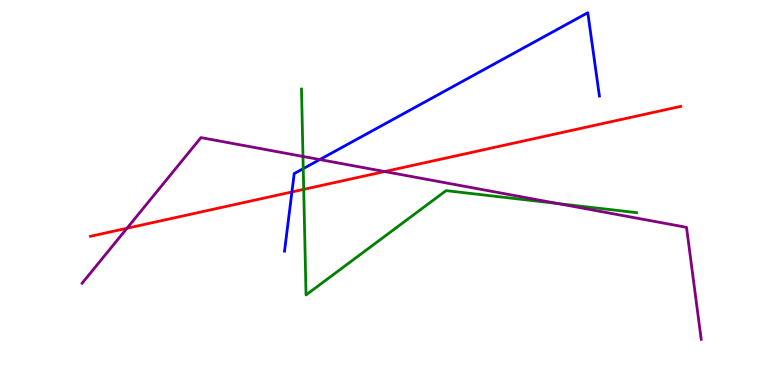[{'lines': ['blue', 'red'], 'intersections': [{'x': 3.77, 'y': 5.01}]}, {'lines': ['green', 'red'], 'intersections': [{'x': 3.92, 'y': 5.08}]}, {'lines': ['purple', 'red'], 'intersections': [{'x': 1.64, 'y': 4.07}, {'x': 4.96, 'y': 5.54}]}, {'lines': ['blue', 'green'], 'intersections': [{'x': 3.91, 'y': 5.62}]}, {'lines': ['blue', 'purple'], 'intersections': [{'x': 4.13, 'y': 5.86}]}, {'lines': ['green', 'purple'], 'intersections': [{'x': 3.91, 'y': 5.94}, {'x': 7.2, 'y': 4.71}]}]